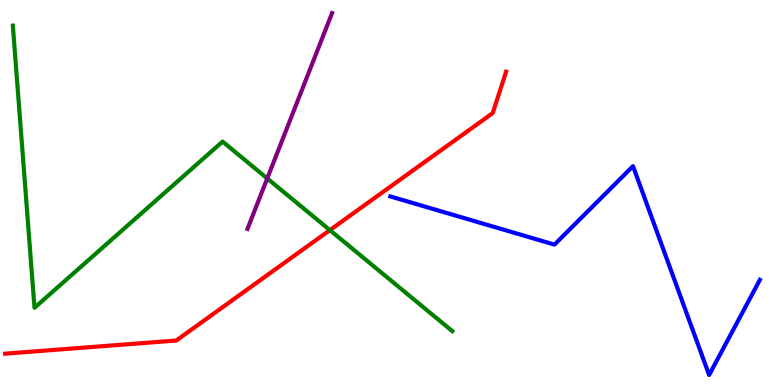[{'lines': ['blue', 'red'], 'intersections': []}, {'lines': ['green', 'red'], 'intersections': [{'x': 4.26, 'y': 4.02}]}, {'lines': ['purple', 'red'], 'intersections': []}, {'lines': ['blue', 'green'], 'intersections': []}, {'lines': ['blue', 'purple'], 'intersections': []}, {'lines': ['green', 'purple'], 'intersections': [{'x': 3.45, 'y': 5.37}]}]